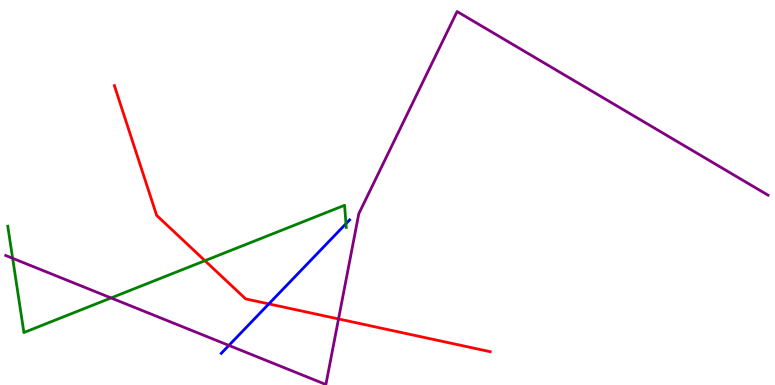[{'lines': ['blue', 'red'], 'intersections': [{'x': 3.47, 'y': 2.11}]}, {'lines': ['green', 'red'], 'intersections': [{'x': 2.64, 'y': 3.23}]}, {'lines': ['purple', 'red'], 'intersections': [{'x': 4.37, 'y': 1.72}]}, {'lines': ['blue', 'green'], 'intersections': [{'x': 4.46, 'y': 4.19}]}, {'lines': ['blue', 'purple'], 'intersections': [{'x': 2.95, 'y': 1.03}]}, {'lines': ['green', 'purple'], 'intersections': [{'x': 0.163, 'y': 3.29}, {'x': 1.43, 'y': 2.26}]}]